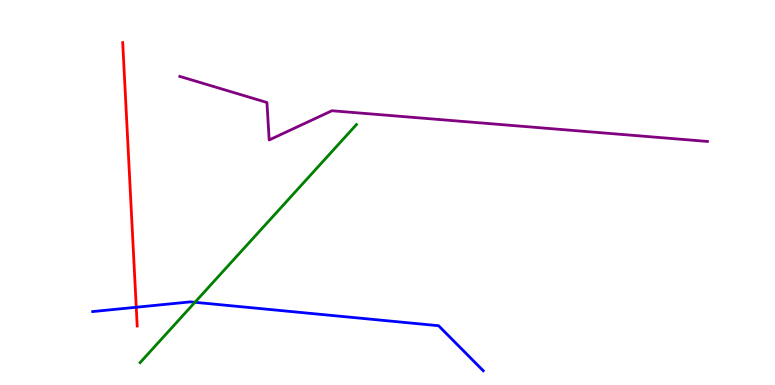[{'lines': ['blue', 'red'], 'intersections': [{'x': 1.76, 'y': 2.02}]}, {'lines': ['green', 'red'], 'intersections': []}, {'lines': ['purple', 'red'], 'intersections': []}, {'lines': ['blue', 'green'], 'intersections': [{'x': 2.52, 'y': 2.15}]}, {'lines': ['blue', 'purple'], 'intersections': []}, {'lines': ['green', 'purple'], 'intersections': []}]